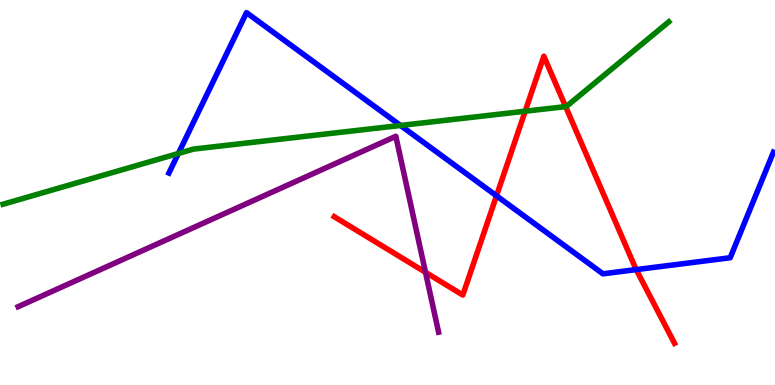[{'lines': ['blue', 'red'], 'intersections': [{'x': 6.41, 'y': 4.91}, {'x': 8.21, 'y': 3.0}]}, {'lines': ['green', 'red'], 'intersections': [{'x': 6.78, 'y': 7.11}, {'x': 7.3, 'y': 7.23}]}, {'lines': ['purple', 'red'], 'intersections': [{'x': 5.49, 'y': 2.93}]}, {'lines': ['blue', 'green'], 'intersections': [{'x': 2.3, 'y': 6.01}, {'x': 5.17, 'y': 6.74}]}, {'lines': ['blue', 'purple'], 'intersections': []}, {'lines': ['green', 'purple'], 'intersections': []}]